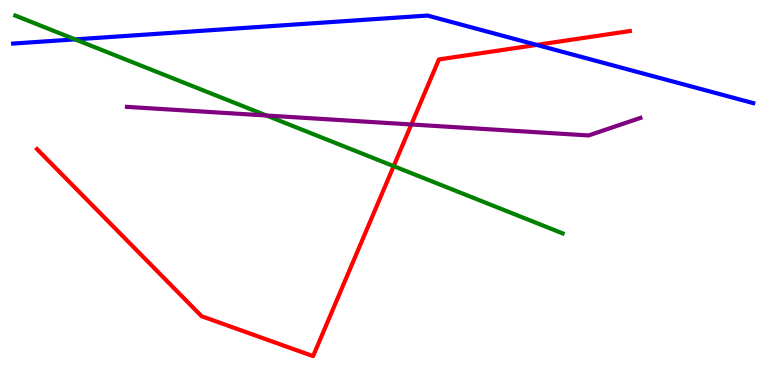[{'lines': ['blue', 'red'], 'intersections': [{'x': 6.92, 'y': 8.83}]}, {'lines': ['green', 'red'], 'intersections': [{'x': 5.08, 'y': 5.68}]}, {'lines': ['purple', 'red'], 'intersections': [{'x': 5.31, 'y': 6.77}]}, {'lines': ['blue', 'green'], 'intersections': [{'x': 0.969, 'y': 8.98}]}, {'lines': ['blue', 'purple'], 'intersections': []}, {'lines': ['green', 'purple'], 'intersections': [{'x': 3.44, 'y': 7.0}]}]